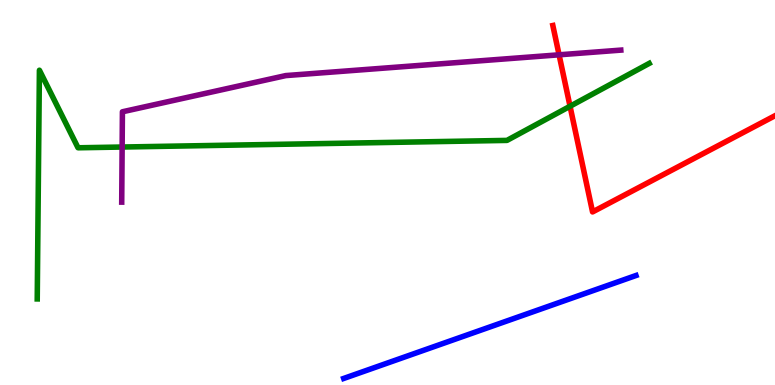[{'lines': ['blue', 'red'], 'intersections': []}, {'lines': ['green', 'red'], 'intersections': [{'x': 7.36, 'y': 7.24}]}, {'lines': ['purple', 'red'], 'intersections': [{'x': 7.21, 'y': 8.58}]}, {'lines': ['blue', 'green'], 'intersections': []}, {'lines': ['blue', 'purple'], 'intersections': []}, {'lines': ['green', 'purple'], 'intersections': [{'x': 1.58, 'y': 6.18}]}]